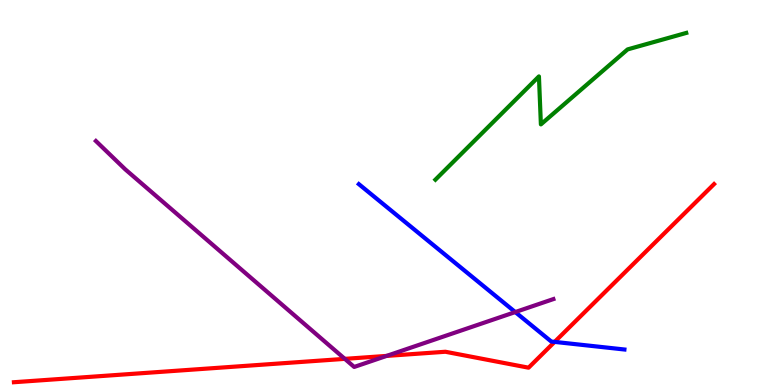[{'lines': ['blue', 'red'], 'intersections': [{'x': 7.16, 'y': 1.12}]}, {'lines': ['green', 'red'], 'intersections': []}, {'lines': ['purple', 'red'], 'intersections': [{'x': 4.45, 'y': 0.679}, {'x': 4.99, 'y': 0.756}]}, {'lines': ['blue', 'green'], 'intersections': []}, {'lines': ['blue', 'purple'], 'intersections': [{'x': 6.65, 'y': 1.89}]}, {'lines': ['green', 'purple'], 'intersections': []}]